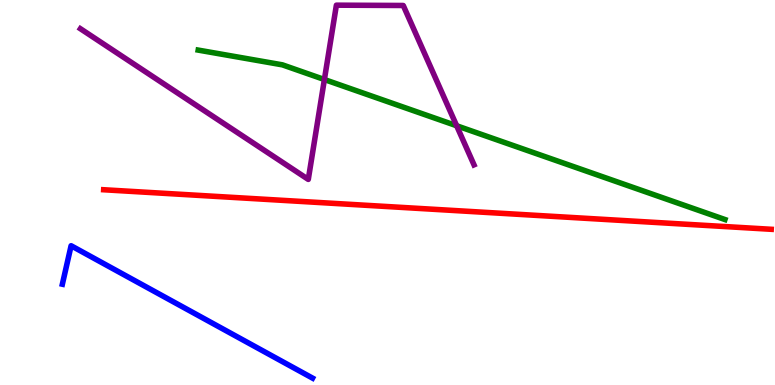[{'lines': ['blue', 'red'], 'intersections': []}, {'lines': ['green', 'red'], 'intersections': []}, {'lines': ['purple', 'red'], 'intersections': []}, {'lines': ['blue', 'green'], 'intersections': []}, {'lines': ['blue', 'purple'], 'intersections': []}, {'lines': ['green', 'purple'], 'intersections': [{'x': 4.19, 'y': 7.93}, {'x': 5.89, 'y': 6.73}]}]